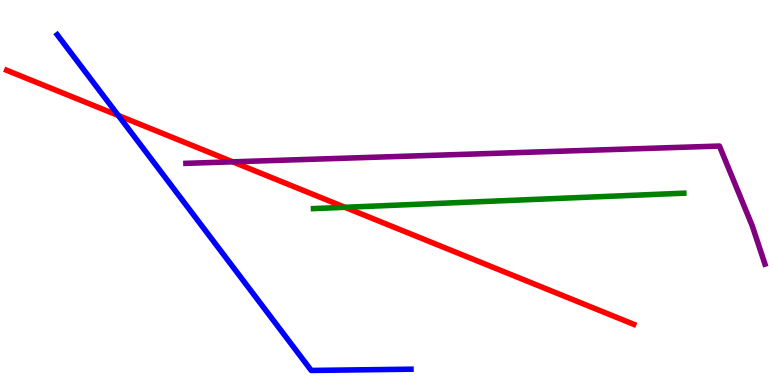[{'lines': ['blue', 'red'], 'intersections': [{'x': 1.53, 'y': 7.0}]}, {'lines': ['green', 'red'], 'intersections': [{'x': 4.45, 'y': 4.62}]}, {'lines': ['purple', 'red'], 'intersections': [{'x': 3.0, 'y': 5.8}]}, {'lines': ['blue', 'green'], 'intersections': []}, {'lines': ['blue', 'purple'], 'intersections': []}, {'lines': ['green', 'purple'], 'intersections': []}]